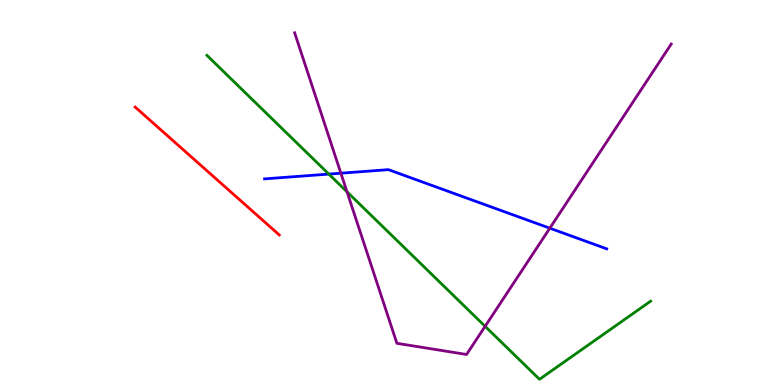[{'lines': ['blue', 'red'], 'intersections': []}, {'lines': ['green', 'red'], 'intersections': []}, {'lines': ['purple', 'red'], 'intersections': []}, {'lines': ['blue', 'green'], 'intersections': [{'x': 4.24, 'y': 5.48}]}, {'lines': ['blue', 'purple'], 'intersections': [{'x': 4.4, 'y': 5.5}, {'x': 7.09, 'y': 4.07}]}, {'lines': ['green', 'purple'], 'intersections': [{'x': 4.48, 'y': 5.02}, {'x': 6.26, 'y': 1.52}]}]